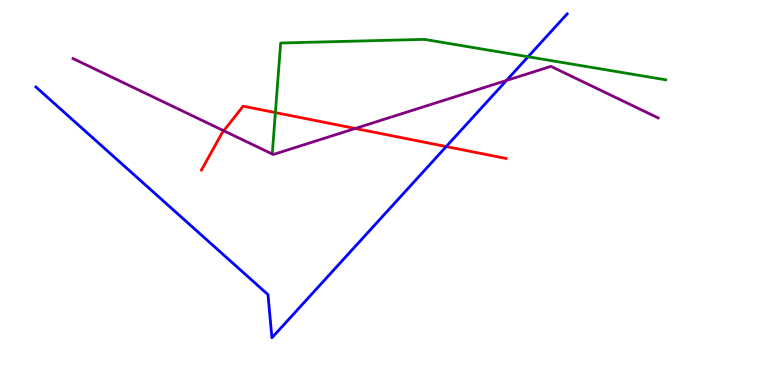[{'lines': ['blue', 'red'], 'intersections': [{'x': 5.76, 'y': 6.19}]}, {'lines': ['green', 'red'], 'intersections': [{'x': 3.55, 'y': 7.08}]}, {'lines': ['purple', 'red'], 'intersections': [{'x': 2.89, 'y': 6.6}, {'x': 4.58, 'y': 6.66}]}, {'lines': ['blue', 'green'], 'intersections': [{'x': 6.81, 'y': 8.53}]}, {'lines': ['blue', 'purple'], 'intersections': [{'x': 6.53, 'y': 7.91}]}, {'lines': ['green', 'purple'], 'intersections': []}]